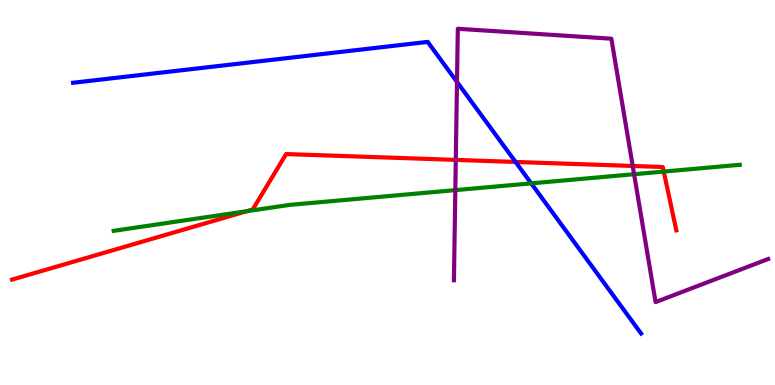[{'lines': ['blue', 'red'], 'intersections': [{'x': 6.65, 'y': 5.79}]}, {'lines': ['green', 'red'], 'intersections': [{'x': 3.19, 'y': 4.51}, {'x': 8.56, 'y': 5.54}]}, {'lines': ['purple', 'red'], 'intersections': [{'x': 5.88, 'y': 5.85}, {'x': 8.16, 'y': 5.69}]}, {'lines': ['blue', 'green'], 'intersections': [{'x': 6.85, 'y': 5.24}]}, {'lines': ['blue', 'purple'], 'intersections': [{'x': 5.9, 'y': 7.87}]}, {'lines': ['green', 'purple'], 'intersections': [{'x': 5.88, 'y': 5.06}, {'x': 8.18, 'y': 5.48}]}]